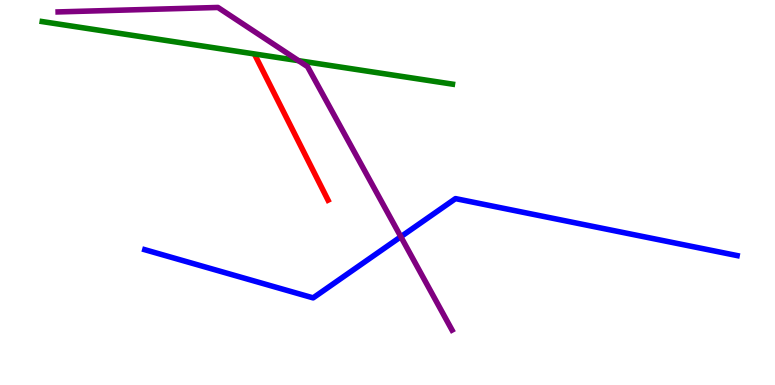[{'lines': ['blue', 'red'], 'intersections': []}, {'lines': ['green', 'red'], 'intersections': []}, {'lines': ['purple', 'red'], 'intersections': []}, {'lines': ['blue', 'green'], 'intersections': []}, {'lines': ['blue', 'purple'], 'intersections': [{'x': 5.17, 'y': 3.85}]}, {'lines': ['green', 'purple'], 'intersections': [{'x': 3.85, 'y': 8.42}]}]